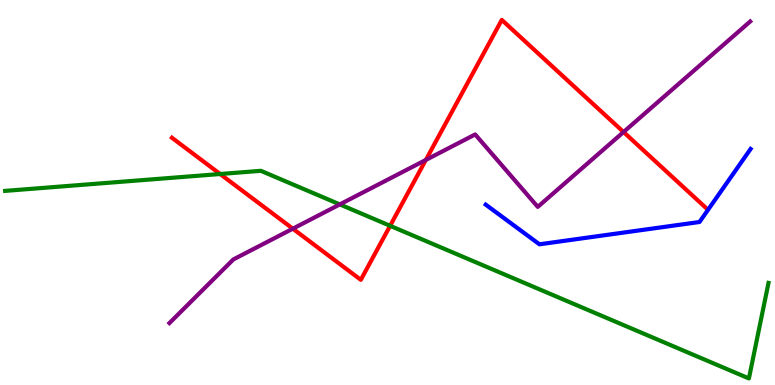[{'lines': ['blue', 'red'], 'intersections': []}, {'lines': ['green', 'red'], 'intersections': [{'x': 2.84, 'y': 5.48}, {'x': 5.03, 'y': 4.14}]}, {'lines': ['purple', 'red'], 'intersections': [{'x': 3.78, 'y': 4.06}, {'x': 5.49, 'y': 5.85}, {'x': 8.05, 'y': 6.57}]}, {'lines': ['blue', 'green'], 'intersections': []}, {'lines': ['blue', 'purple'], 'intersections': []}, {'lines': ['green', 'purple'], 'intersections': [{'x': 4.38, 'y': 4.69}]}]